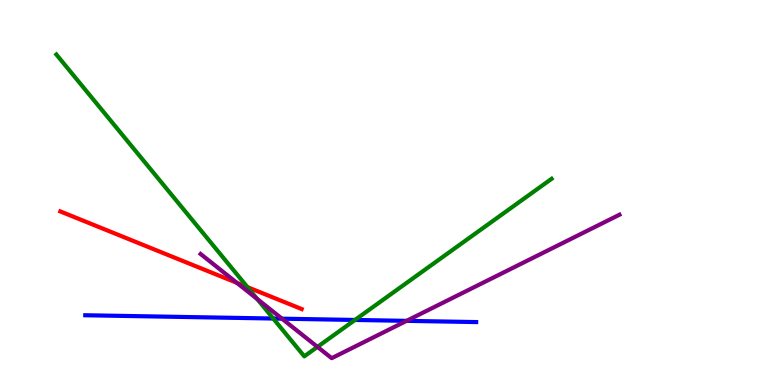[{'lines': ['blue', 'red'], 'intersections': []}, {'lines': ['green', 'red'], 'intersections': [{'x': 3.19, 'y': 2.54}]}, {'lines': ['purple', 'red'], 'intersections': [{'x': 3.06, 'y': 2.65}]}, {'lines': ['blue', 'green'], 'intersections': [{'x': 3.53, 'y': 1.73}, {'x': 4.58, 'y': 1.69}]}, {'lines': ['blue', 'purple'], 'intersections': [{'x': 3.64, 'y': 1.72}, {'x': 5.25, 'y': 1.67}]}, {'lines': ['green', 'purple'], 'intersections': [{'x': 3.32, 'y': 2.24}, {'x': 4.1, 'y': 0.99}]}]